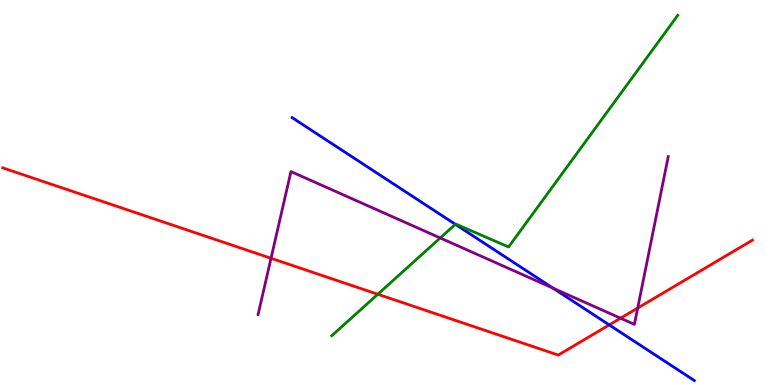[{'lines': ['blue', 'red'], 'intersections': [{'x': 7.86, 'y': 1.56}]}, {'lines': ['green', 'red'], 'intersections': [{'x': 4.87, 'y': 2.36}]}, {'lines': ['purple', 'red'], 'intersections': [{'x': 3.5, 'y': 3.29}, {'x': 8.01, 'y': 1.74}, {'x': 8.23, 'y': 2.0}]}, {'lines': ['blue', 'green'], 'intersections': [{'x': 5.88, 'y': 4.17}]}, {'lines': ['blue', 'purple'], 'intersections': [{'x': 7.14, 'y': 2.52}]}, {'lines': ['green', 'purple'], 'intersections': [{'x': 5.68, 'y': 3.82}]}]